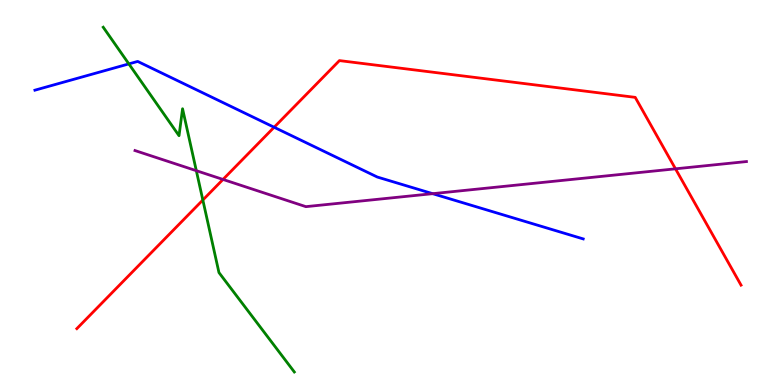[{'lines': ['blue', 'red'], 'intersections': [{'x': 3.54, 'y': 6.69}]}, {'lines': ['green', 'red'], 'intersections': [{'x': 2.62, 'y': 4.8}]}, {'lines': ['purple', 'red'], 'intersections': [{'x': 2.88, 'y': 5.34}, {'x': 8.72, 'y': 5.62}]}, {'lines': ['blue', 'green'], 'intersections': [{'x': 1.66, 'y': 8.34}]}, {'lines': ['blue', 'purple'], 'intersections': [{'x': 5.58, 'y': 4.97}]}, {'lines': ['green', 'purple'], 'intersections': [{'x': 2.53, 'y': 5.57}]}]